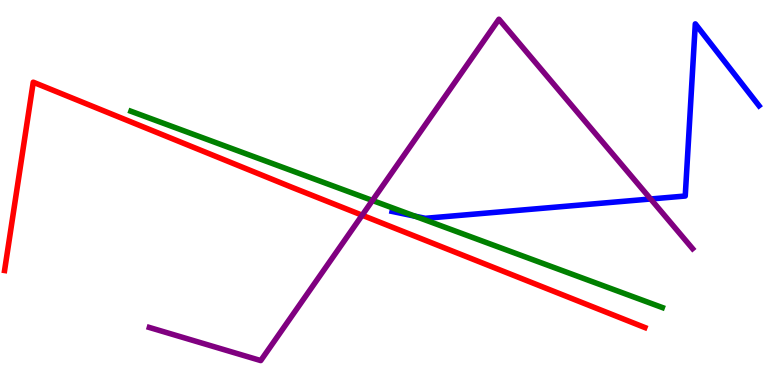[{'lines': ['blue', 'red'], 'intersections': []}, {'lines': ['green', 'red'], 'intersections': []}, {'lines': ['purple', 'red'], 'intersections': [{'x': 4.67, 'y': 4.41}]}, {'lines': ['blue', 'green'], 'intersections': [{'x': 5.35, 'y': 4.39}]}, {'lines': ['blue', 'purple'], 'intersections': [{'x': 8.4, 'y': 4.83}]}, {'lines': ['green', 'purple'], 'intersections': [{'x': 4.81, 'y': 4.79}]}]